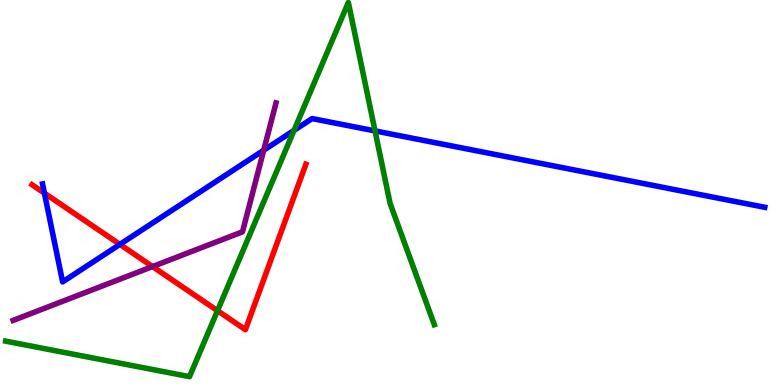[{'lines': ['blue', 'red'], 'intersections': [{'x': 0.573, 'y': 4.98}, {'x': 1.55, 'y': 3.65}]}, {'lines': ['green', 'red'], 'intersections': [{'x': 2.81, 'y': 1.93}]}, {'lines': ['purple', 'red'], 'intersections': [{'x': 1.97, 'y': 3.08}]}, {'lines': ['blue', 'green'], 'intersections': [{'x': 3.79, 'y': 6.61}, {'x': 4.84, 'y': 6.6}]}, {'lines': ['blue', 'purple'], 'intersections': [{'x': 3.4, 'y': 6.1}]}, {'lines': ['green', 'purple'], 'intersections': []}]